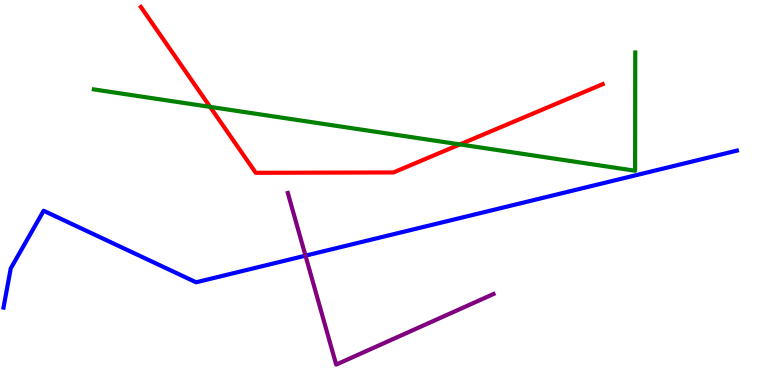[{'lines': ['blue', 'red'], 'intersections': []}, {'lines': ['green', 'red'], 'intersections': [{'x': 2.71, 'y': 7.22}, {'x': 5.93, 'y': 6.25}]}, {'lines': ['purple', 'red'], 'intersections': []}, {'lines': ['blue', 'green'], 'intersections': []}, {'lines': ['blue', 'purple'], 'intersections': [{'x': 3.94, 'y': 3.36}]}, {'lines': ['green', 'purple'], 'intersections': []}]